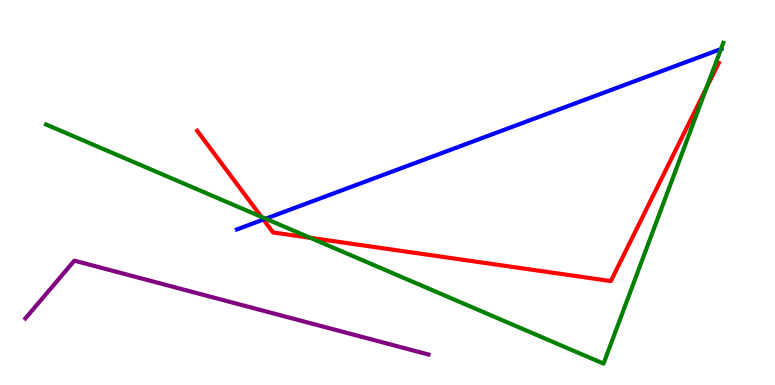[{'lines': ['blue', 'red'], 'intersections': [{'x': 3.4, 'y': 4.3}]}, {'lines': ['green', 'red'], 'intersections': [{'x': 3.37, 'y': 4.37}, {'x': 4.0, 'y': 3.82}, {'x': 9.12, 'y': 7.72}]}, {'lines': ['purple', 'red'], 'intersections': []}, {'lines': ['blue', 'green'], 'intersections': [{'x': 3.43, 'y': 4.32}, {'x': 9.3, 'y': 8.73}]}, {'lines': ['blue', 'purple'], 'intersections': []}, {'lines': ['green', 'purple'], 'intersections': []}]